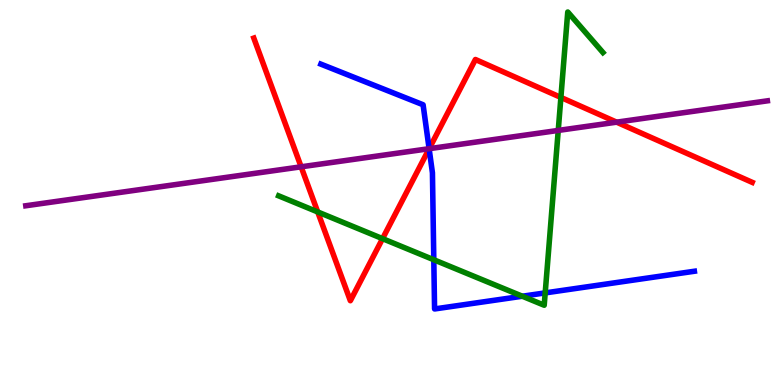[{'lines': ['blue', 'red'], 'intersections': [{'x': 5.54, 'y': 6.14}]}, {'lines': ['green', 'red'], 'intersections': [{'x': 4.1, 'y': 4.5}, {'x': 4.94, 'y': 3.8}, {'x': 7.24, 'y': 7.47}]}, {'lines': ['purple', 'red'], 'intersections': [{'x': 3.89, 'y': 5.67}, {'x': 5.54, 'y': 6.14}, {'x': 7.96, 'y': 6.83}]}, {'lines': ['blue', 'green'], 'intersections': [{'x': 5.6, 'y': 3.25}, {'x': 6.74, 'y': 2.31}, {'x': 7.03, 'y': 2.39}]}, {'lines': ['blue', 'purple'], 'intersections': [{'x': 5.54, 'y': 6.14}]}, {'lines': ['green', 'purple'], 'intersections': [{'x': 7.2, 'y': 6.61}]}]